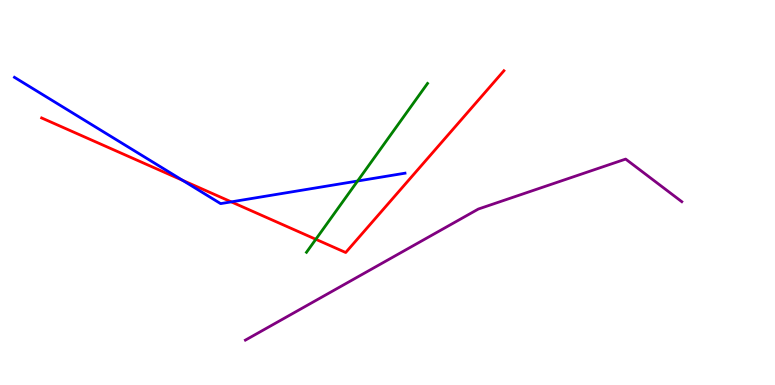[{'lines': ['blue', 'red'], 'intersections': [{'x': 2.36, 'y': 5.32}, {'x': 2.98, 'y': 4.76}]}, {'lines': ['green', 'red'], 'intersections': [{'x': 4.08, 'y': 3.78}]}, {'lines': ['purple', 'red'], 'intersections': []}, {'lines': ['blue', 'green'], 'intersections': [{'x': 4.61, 'y': 5.3}]}, {'lines': ['blue', 'purple'], 'intersections': []}, {'lines': ['green', 'purple'], 'intersections': []}]